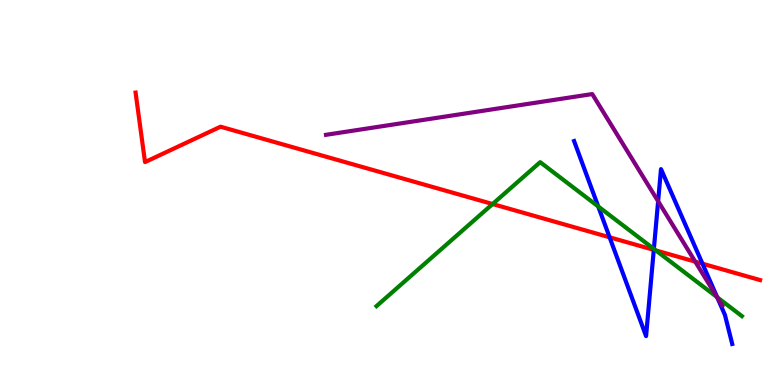[{'lines': ['blue', 'red'], 'intersections': [{'x': 7.87, 'y': 3.84}, {'x': 8.44, 'y': 3.51}, {'x': 9.06, 'y': 3.15}]}, {'lines': ['green', 'red'], 'intersections': [{'x': 6.36, 'y': 4.7}, {'x': 8.46, 'y': 3.49}]}, {'lines': ['purple', 'red'], 'intersections': [{'x': 8.97, 'y': 3.2}]}, {'lines': ['blue', 'green'], 'intersections': [{'x': 7.72, 'y': 4.64}, {'x': 8.44, 'y': 3.53}, {'x': 9.25, 'y': 2.28}]}, {'lines': ['blue', 'purple'], 'intersections': [{'x': 8.49, 'y': 4.77}, {'x': 9.26, 'y': 2.27}]}, {'lines': ['green', 'purple'], 'intersections': [{'x': 9.25, 'y': 2.28}]}]